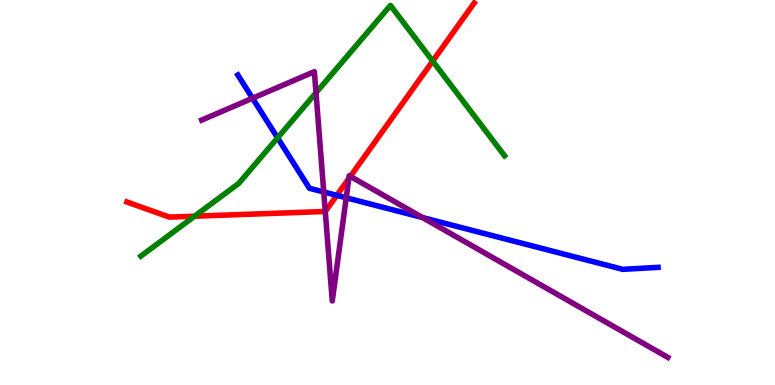[{'lines': ['blue', 'red'], 'intersections': [{'x': 4.35, 'y': 4.93}]}, {'lines': ['green', 'red'], 'intersections': [{'x': 2.51, 'y': 4.38}, {'x': 5.58, 'y': 8.41}]}, {'lines': ['purple', 'red'], 'intersections': [{'x': 4.2, 'y': 4.51}, {'x': 4.5, 'y': 5.36}, {'x': 4.52, 'y': 5.42}]}, {'lines': ['blue', 'green'], 'intersections': [{'x': 3.58, 'y': 6.42}]}, {'lines': ['blue', 'purple'], 'intersections': [{'x': 3.26, 'y': 7.45}, {'x': 4.18, 'y': 5.01}, {'x': 4.47, 'y': 4.86}, {'x': 5.45, 'y': 4.35}]}, {'lines': ['green', 'purple'], 'intersections': [{'x': 4.08, 'y': 7.59}]}]